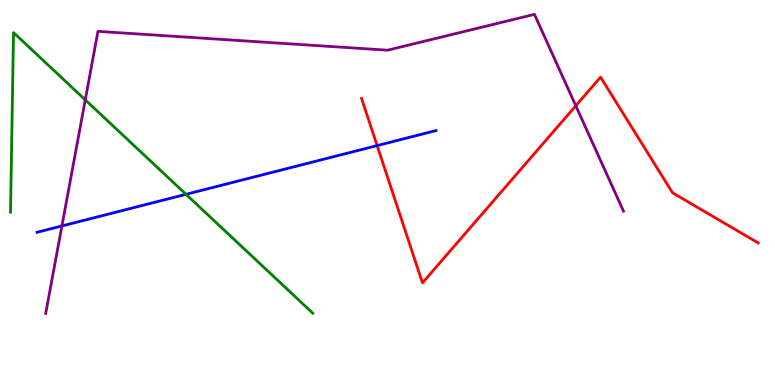[{'lines': ['blue', 'red'], 'intersections': [{'x': 4.87, 'y': 6.22}]}, {'lines': ['green', 'red'], 'intersections': []}, {'lines': ['purple', 'red'], 'intersections': [{'x': 7.43, 'y': 7.25}]}, {'lines': ['blue', 'green'], 'intersections': [{'x': 2.4, 'y': 4.95}]}, {'lines': ['blue', 'purple'], 'intersections': [{'x': 0.799, 'y': 4.13}]}, {'lines': ['green', 'purple'], 'intersections': [{'x': 1.1, 'y': 7.41}]}]